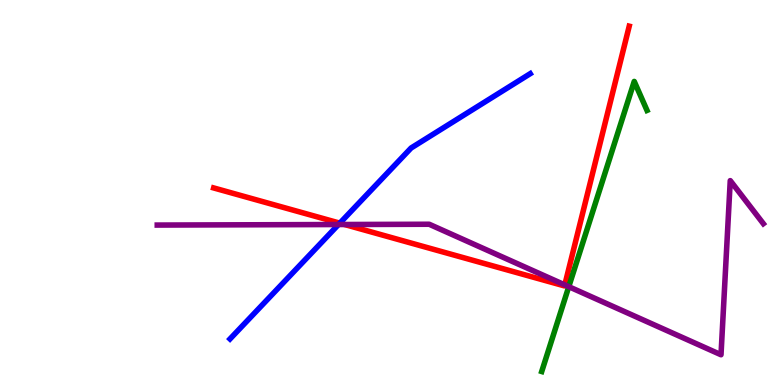[{'lines': ['blue', 'red'], 'intersections': [{'x': 4.38, 'y': 4.2}]}, {'lines': ['green', 'red'], 'intersections': []}, {'lines': ['purple', 'red'], 'intersections': [{'x': 4.45, 'y': 4.17}, {'x': 7.29, 'y': 2.6}]}, {'lines': ['blue', 'green'], 'intersections': []}, {'lines': ['blue', 'purple'], 'intersections': [{'x': 4.37, 'y': 4.17}]}, {'lines': ['green', 'purple'], 'intersections': [{'x': 7.34, 'y': 2.55}]}]